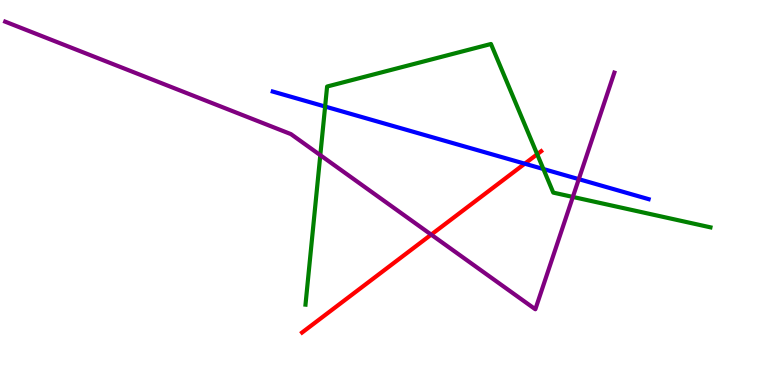[{'lines': ['blue', 'red'], 'intersections': [{'x': 6.77, 'y': 5.75}]}, {'lines': ['green', 'red'], 'intersections': [{'x': 6.93, 'y': 5.99}]}, {'lines': ['purple', 'red'], 'intersections': [{'x': 5.56, 'y': 3.91}]}, {'lines': ['blue', 'green'], 'intersections': [{'x': 4.2, 'y': 7.23}, {'x': 7.01, 'y': 5.61}]}, {'lines': ['blue', 'purple'], 'intersections': [{'x': 7.47, 'y': 5.35}]}, {'lines': ['green', 'purple'], 'intersections': [{'x': 4.13, 'y': 5.97}, {'x': 7.39, 'y': 4.88}]}]